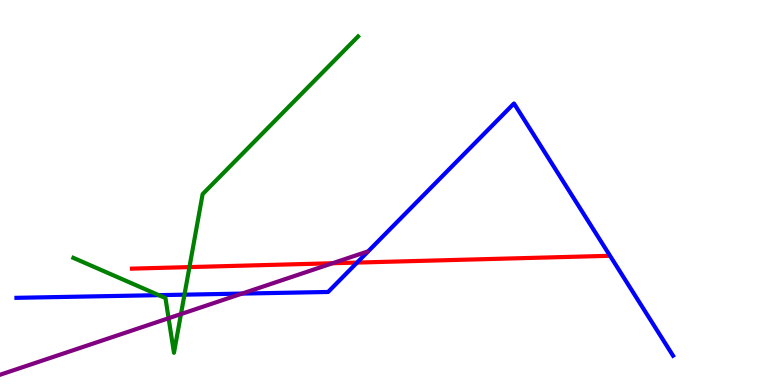[{'lines': ['blue', 'red'], 'intersections': [{'x': 4.61, 'y': 3.18}]}, {'lines': ['green', 'red'], 'intersections': [{'x': 2.44, 'y': 3.06}]}, {'lines': ['purple', 'red'], 'intersections': [{'x': 4.29, 'y': 3.16}]}, {'lines': ['blue', 'green'], 'intersections': [{'x': 2.05, 'y': 2.33}, {'x': 2.38, 'y': 2.35}]}, {'lines': ['blue', 'purple'], 'intersections': [{'x': 3.12, 'y': 2.37}]}, {'lines': ['green', 'purple'], 'intersections': [{'x': 2.18, 'y': 1.73}, {'x': 2.33, 'y': 1.84}]}]